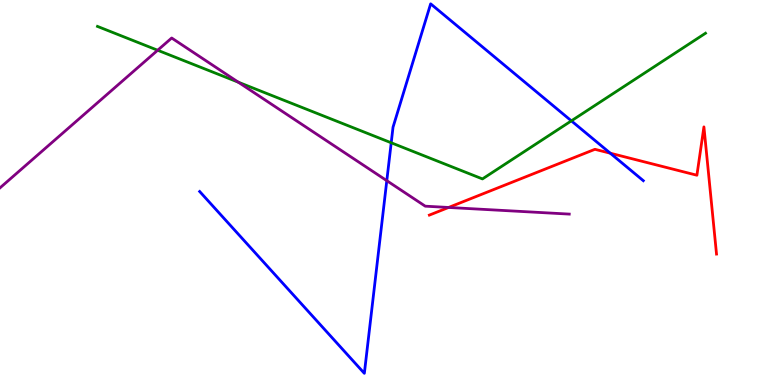[{'lines': ['blue', 'red'], 'intersections': [{'x': 7.87, 'y': 6.02}]}, {'lines': ['green', 'red'], 'intersections': []}, {'lines': ['purple', 'red'], 'intersections': [{'x': 5.79, 'y': 4.61}]}, {'lines': ['blue', 'green'], 'intersections': [{'x': 5.05, 'y': 6.29}, {'x': 7.37, 'y': 6.86}]}, {'lines': ['blue', 'purple'], 'intersections': [{'x': 4.99, 'y': 5.31}]}, {'lines': ['green', 'purple'], 'intersections': [{'x': 2.03, 'y': 8.69}, {'x': 3.07, 'y': 7.87}]}]